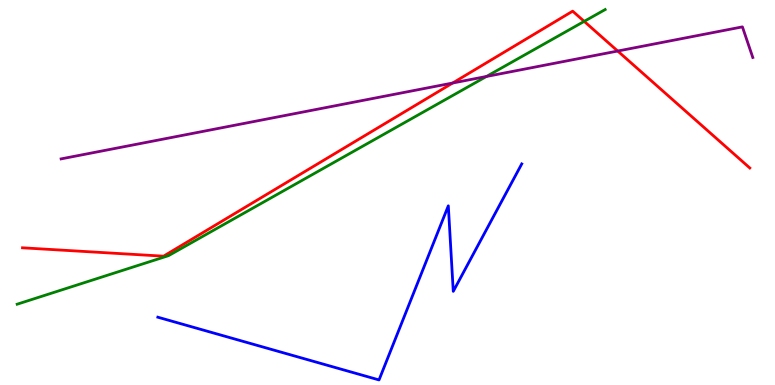[{'lines': ['blue', 'red'], 'intersections': []}, {'lines': ['green', 'red'], 'intersections': [{'x': 7.54, 'y': 9.44}]}, {'lines': ['purple', 'red'], 'intersections': [{'x': 5.84, 'y': 7.84}, {'x': 7.97, 'y': 8.67}]}, {'lines': ['blue', 'green'], 'intersections': []}, {'lines': ['blue', 'purple'], 'intersections': []}, {'lines': ['green', 'purple'], 'intersections': [{'x': 6.28, 'y': 8.01}]}]